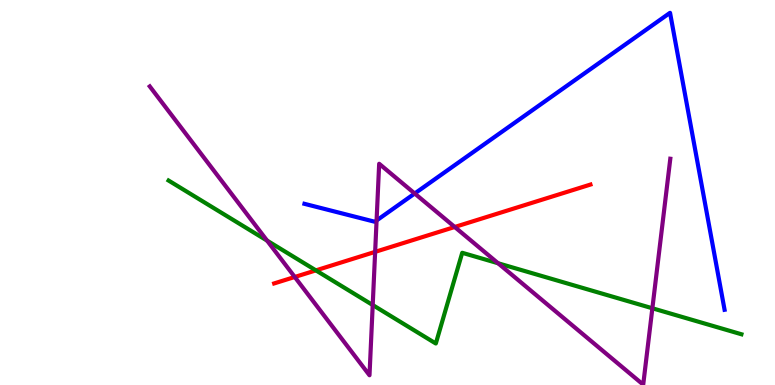[{'lines': ['blue', 'red'], 'intersections': []}, {'lines': ['green', 'red'], 'intersections': [{'x': 4.08, 'y': 2.98}]}, {'lines': ['purple', 'red'], 'intersections': [{'x': 3.8, 'y': 2.81}, {'x': 4.84, 'y': 3.46}, {'x': 5.87, 'y': 4.1}]}, {'lines': ['blue', 'green'], 'intersections': []}, {'lines': ['blue', 'purple'], 'intersections': [{'x': 4.86, 'y': 4.27}, {'x': 5.35, 'y': 4.97}]}, {'lines': ['green', 'purple'], 'intersections': [{'x': 3.45, 'y': 3.75}, {'x': 4.81, 'y': 2.08}, {'x': 6.43, 'y': 3.16}, {'x': 8.42, 'y': 1.99}]}]